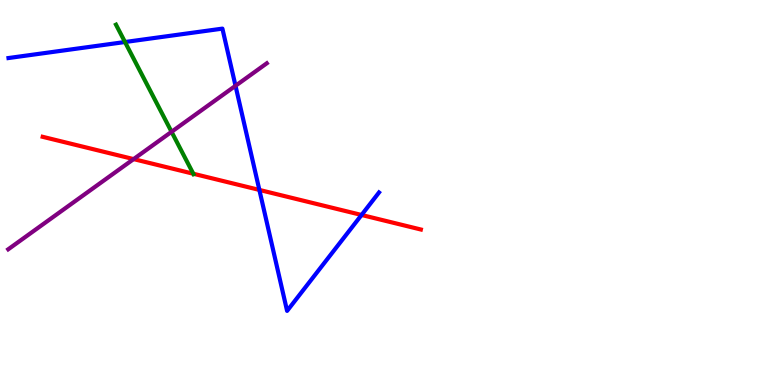[{'lines': ['blue', 'red'], 'intersections': [{'x': 3.35, 'y': 5.07}, {'x': 4.67, 'y': 4.42}]}, {'lines': ['green', 'red'], 'intersections': [{'x': 2.49, 'y': 5.49}]}, {'lines': ['purple', 'red'], 'intersections': [{'x': 1.72, 'y': 5.87}]}, {'lines': ['blue', 'green'], 'intersections': [{'x': 1.61, 'y': 8.91}]}, {'lines': ['blue', 'purple'], 'intersections': [{'x': 3.04, 'y': 7.77}]}, {'lines': ['green', 'purple'], 'intersections': [{'x': 2.21, 'y': 6.58}]}]